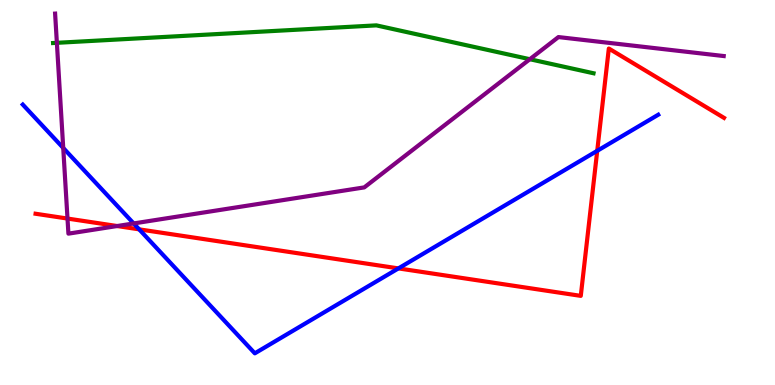[{'lines': ['blue', 'red'], 'intersections': [{'x': 1.8, 'y': 4.04}, {'x': 5.14, 'y': 3.03}, {'x': 7.71, 'y': 6.08}]}, {'lines': ['green', 'red'], 'intersections': []}, {'lines': ['purple', 'red'], 'intersections': [{'x': 0.871, 'y': 4.32}, {'x': 1.51, 'y': 4.13}]}, {'lines': ['blue', 'green'], 'intersections': []}, {'lines': ['blue', 'purple'], 'intersections': [{'x': 0.816, 'y': 6.16}, {'x': 1.72, 'y': 4.2}]}, {'lines': ['green', 'purple'], 'intersections': [{'x': 0.734, 'y': 8.89}, {'x': 6.84, 'y': 8.46}]}]